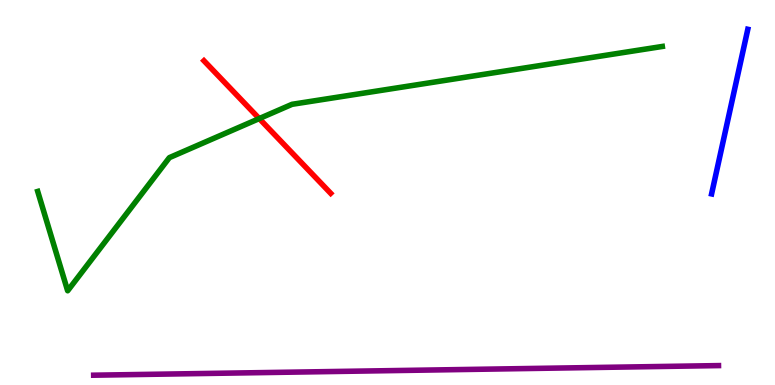[{'lines': ['blue', 'red'], 'intersections': []}, {'lines': ['green', 'red'], 'intersections': [{'x': 3.35, 'y': 6.92}]}, {'lines': ['purple', 'red'], 'intersections': []}, {'lines': ['blue', 'green'], 'intersections': []}, {'lines': ['blue', 'purple'], 'intersections': []}, {'lines': ['green', 'purple'], 'intersections': []}]